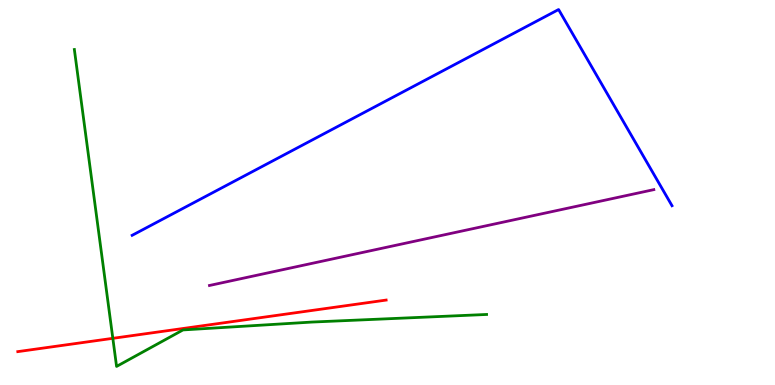[{'lines': ['blue', 'red'], 'intersections': []}, {'lines': ['green', 'red'], 'intersections': [{'x': 1.46, 'y': 1.21}]}, {'lines': ['purple', 'red'], 'intersections': []}, {'lines': ['blue', 'green'], 'intersections': []}, {'lines': ['blue', 'purple'], 'intersections': []}, {'lines': ['green', 'purple'], 'intersections': []}]